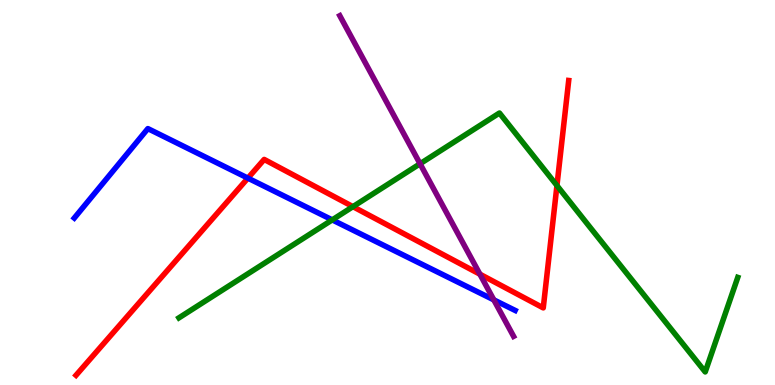[{'lines': ['blue', 'red'], 'intersections': [{'x': 3.2, 'y': 5.37}]}, {'lines': ['green', 'red'], 'intersections': [{'x': 4.55, 'y': 4.63}, {'x': 7.19, 'y': 5.18}]}, {'lines': ['purple', 'red'], 'intersections': [{'x': 6.19, 'y': 2.88}]}, {'lines': ['blue', 'green'], 'intersections': [{'x': 4.29, 'y': 4.29}]}, {'lines': ['blue', 'purple'], 'intersections': [{'x': 6.37, 'y': 2.21}]}, {'lines': ['green', 'purple'], 'intersections': [{'x': 5.42, 'y': 5.75}]}]